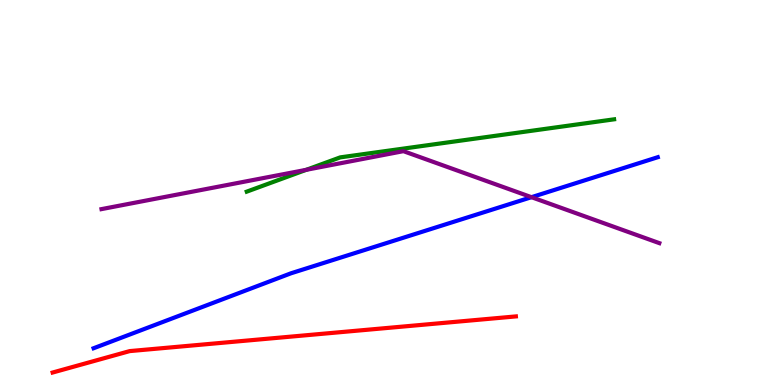[{'lines': ['blue', 'red'], 'intersections': []}, {'lines': ['green', 'red'], 'intersections': []}, {'lines': ['purple', 'red'], 'intersections': []}, {'lines': ['blue', 'green'], 'intersections': []}, {'lines': ['blue', 'purple'], 'intersections': [{'x': 6.86, 'y': 4.88}]}, {'lines': ['green', 'purple'], 'intersections': [{'x': 3.95, 'y': 5.59}]}]